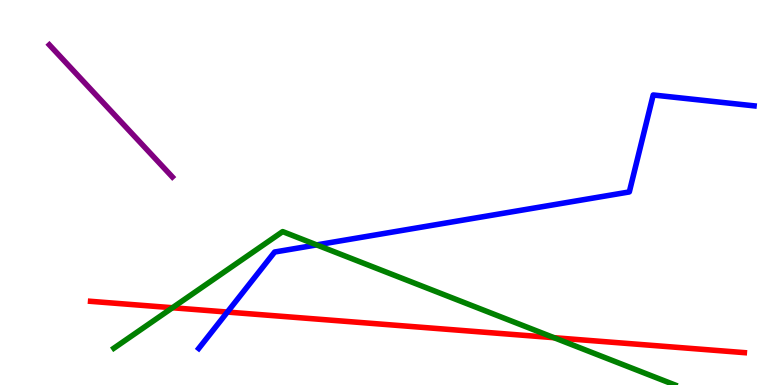[{'lines': ['blue', 'red'], 'intersections': [{'x': 2.93, 'y': 1.89}]}, {'lines': ['green', 'red'], 'intersections': [{'x': 2.23, 'y': 2.01}, {'x': 7.15, 'y': 1.23}]}, {'lines': ['purple', 'red'], 'intersections': []}, {'lines': ['blue', 'green'], 'intersections': [{'x': 4.09, 'y': 3.64}]}, {'lines': ['blue', 'purple'], 'intersections': []}, {'lines': ['green', 'purple'], 'intersections': []}]